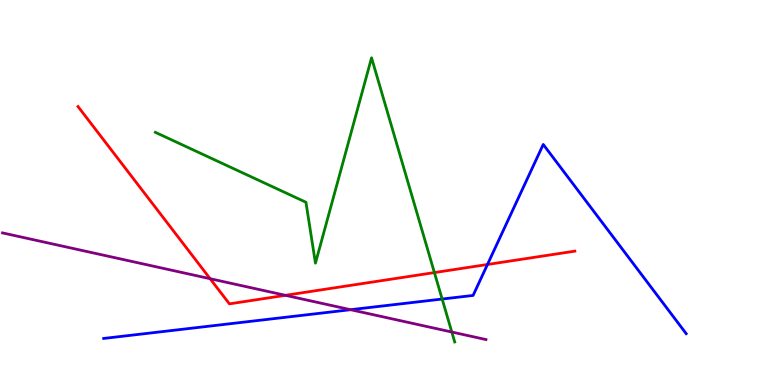[{'lines': ['blue', 'red'], 'intersections': [{'x': 6.29, 'y': 3.13}]}, {'lines': ['green', 'red'], 'intersections': [{'x': 5.61, 'y': 2.92}]}, {'lines': ['purple', 'red'], 'intersections': [{'x': 2.71, 'y': 2.76}, {'x': 3.68, 'y': 2.33}]}, {'lines': ['blue', 'green'], 'intersections': [{'x': 5.71, 'y': 2.23}]}, {'lines': ['blue', 'purple'], 'intersections': [{'x': 4.52, 'y': 1.96}]}, {'lines': ['green', 'purple'], 'intersections': [{'x': 5.83, 'y': 1.38}]}]